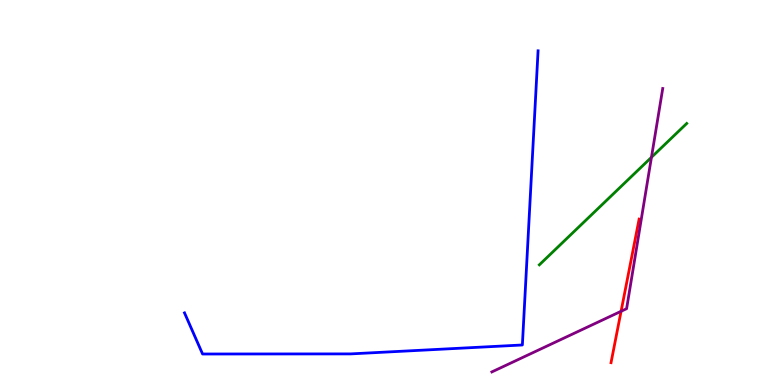[{'lines': ['blue', 'red'], 'intersections': []}, {'lines': ['green', 'red'], 'intersections': []}, {'lines': ['purple', 'red'], 'intersections': [{'x': 8.01, 'y': 1.91}]}, {'lines': ['blue', 'green'], 'intersections': []}, {'lines': ['blue', 'purple'], 'intersections': []}, {'lines': ['green', 'purple'], 'intersections': [{'x': 8.41, 'y': 5.91}]}]